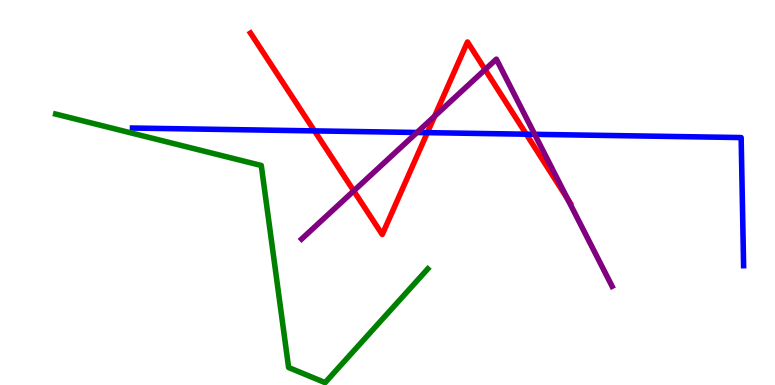[{'lines': ['blue', 'red'], 'intersections': [{'x': 4.06, 'y': 6.6}, {'x': 5.51, 'y': 6.55}, {'x': 6.79, 'y': 6.51}]}, {'lines': ['green', 'red'], 'intersections': []}, {'lines': ['purple', 'red'], 'intersections': [{'x': 4.56, 'y': 5.04}, {'x': 5.61, 'y': 6.98}, {'x': 6.26, 'y': 8.19}, {'x': 7.32, 'y': 4.83}]}, {'lines': ['blue', 'green'], 'intersections': []}, {'lines': ['blue', 'purple'], 'intersections': [{'x': 5.38, 'y': 6.56}, {'x': 6.9, 'y': 6.51}]}, {'lines': ['green', 'purple'], 'intersections': []}]